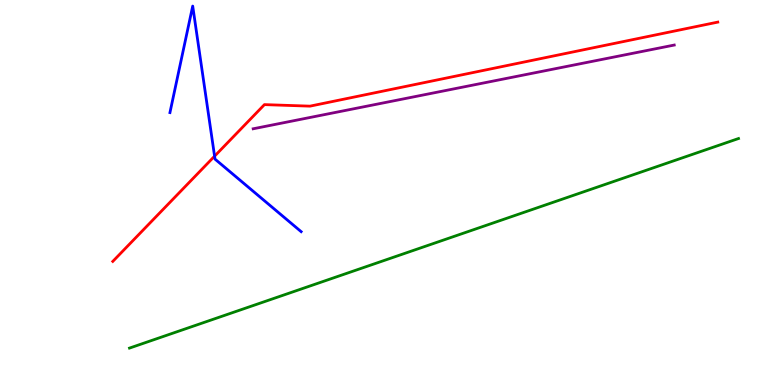[{'lines': ['blue', 'red'], 'intersections': [{'x': 2.77, 'y': 5.94}]}, {'lines': ['green', 'red'], 'intersections': []}, {'lines': ['purple', 'red'], 'intersections': []}, {'lines': ['blue', 'green'], 'intersections': []}, {'lines': ['blue', 'purple'], 'intersections': []}, {'lines': ['green', 'purple'], 'intersections': []}]